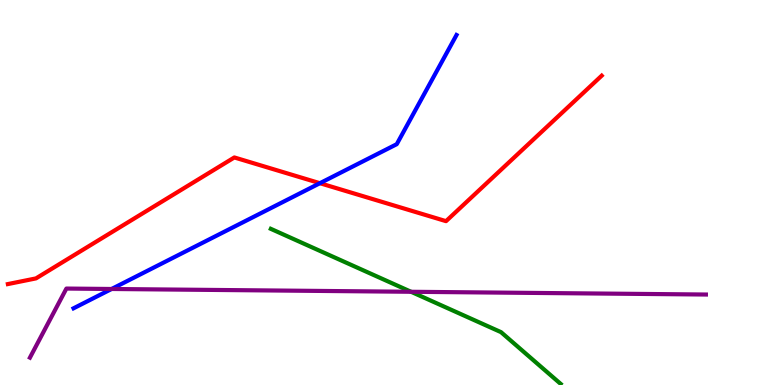[{'lines': ['blue', 'red'], 'intersections': [{'x': 4.13, 'y': 5.24}]}, {'lines': ['green', 'red'], 'intersections': []}, {'lines': ['purple', 'red'], 'intersections': []}, {'lines': ['blue', 'green'], 'intersections': []}, {'lines': ['blue', 'purple'], 'intersections': [{'x': 1.44, 'y': 2.49}]}, {'lines': ['green', 'purple'], 'intersections': [{'x': 5.3, 'y': 2.42}]}]